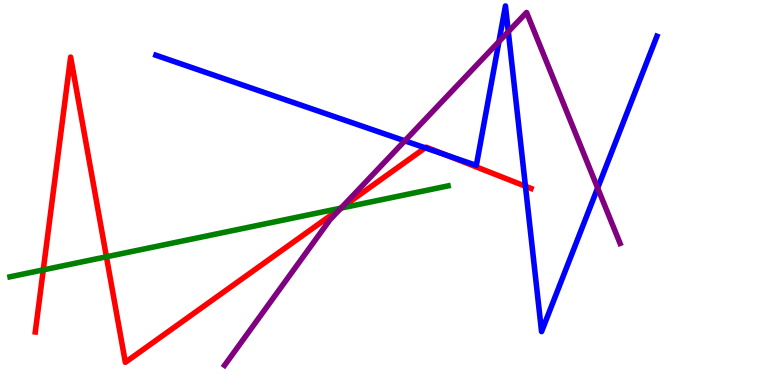[{'lines': ['blue', 'red'], 'intersections': [{'x': 5.49, 'y': 6.16}, {'x': 5.75, 'y': 5.97}, {'x': 6.78, 'y': 5.16}]}, {'lines': ['green', 'red'], 'intersections': [{'x': 0.558, 'y': 2.99}, {'x': 1.37, 'y': 3.33}, {'x': 4.4, 'y': 4.59}]}, {'lines': ['purple', 'red'], 'intersections': [{'x': 4.4, 'y': 4.6}]}, {'lines': ['blue', 'green'], 'intersections': []}, {'lines': ['blue', 'purple'], 'intersections': [{'x': 5.22, 'y': 6.34}, {'x': 6.44, 'y': 8.92}, {'x': 6.56, 'y': 9.18}, {'x': 7.71, 'y': 5.12}]}, {'lines': ['green', 'purple'], 'intersections': [{'x': 4.4, 'y': 4.59}]}]